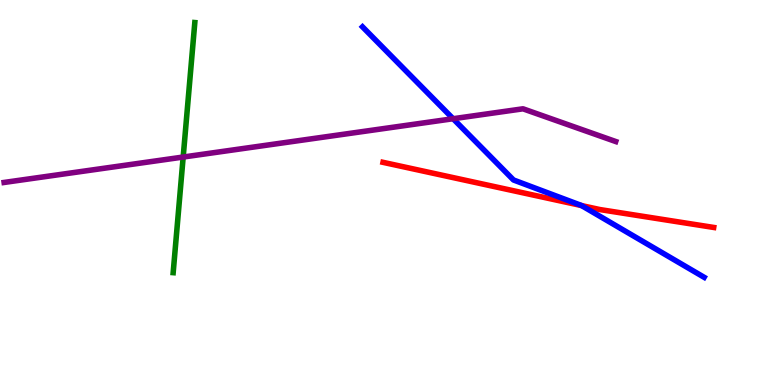[{'lines': ['blue', 'red'], 'intersections': [{'x': 7.5, 'y': 4.66}]}, {'lines': ['green', 'red'], 'intersections': []}, {'lines': ['purple', 'red'], 'intersections': []}, {'lines': ['blue', 'green'], 'intersections': []}, {'lines': ['blue', 'purple'], 'intersections': [{'x': 5.85, 'y': 6.92}]}, {'lines': ['green', 'purple'], 'intersections': [{'x': 2.36, 'y': 5.92}]}]